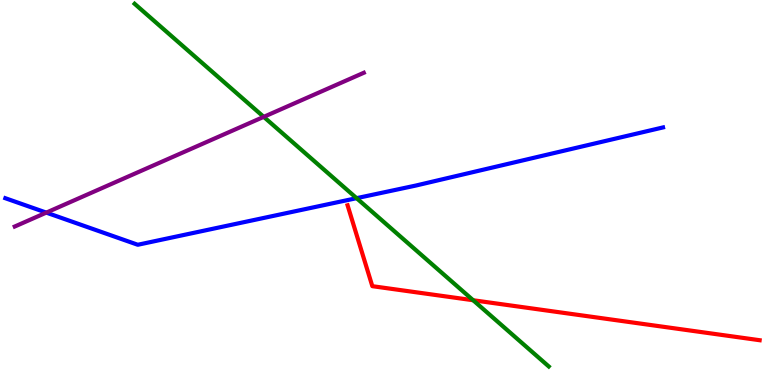[{'lines': ['blue', 'red'], 'intersections': []}, {'lines': ['green', 'red'], 'intersections': [{'x': 6.11, 'y': 2.2}]}, {'lines': ['purple', 'red'], 'intersections': []}, {'lines': ['blue', 'green'], 'intersections': [{'x': 4.6, 'y': 4.85}]}, {'lines': ['blue', 'purple'], 'intersections': [{'x': 0.597, 'y': 4.48}]}, {'lines': ['green', 'purple'], 'intersections': [{'x': 3.4, 'y': 6.96}]}]